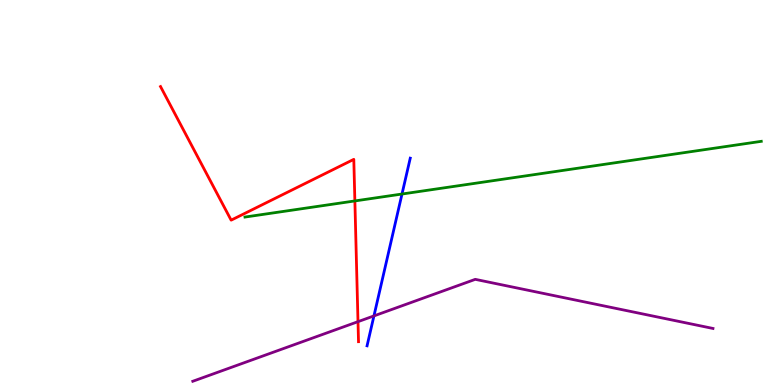[{'lines': ['blue', 'red'], 'intersections': []}, {'lines': ['green', 'red'], 'intersections': [{'x': 4.58, 'y': 4.78}]}, {'lines': ['purple', 'red'], 'intersections': [{'x': 4.62, 'y': 1.65}]}, {'lines': ['blue', 'green'], 'intersections': [{'x': 5.19, 'y': 4.96}]}, {'lines': ['blue', 'purple'], 'intersections': [{'x': 4.83, 'y': 1.79}]}, {'lines': ['green', 'purple'], 'intersections': []}]